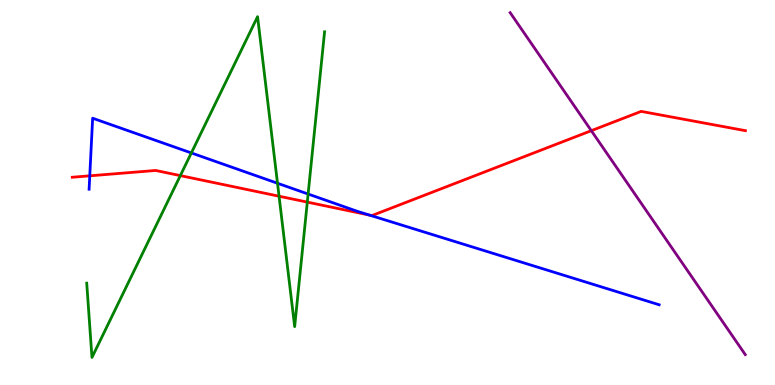[{'lines': ['blue', 'red'], 'intersections': [{'x': 1.16, 'y': 5.43}, {'x': 4.77, 'y': 4.41}]}, {'lines': ['green', 'red'], 'intersections': [{'x': 2.33, 'y': 5.44}, {'x': 3.6, 'y': 4.9}, {'x': 3.97, 'y': 4.75}]}, {'lines': ['purple', 'red'], 'intersections': [{'x': 7.63, 'y': 6.61}]}, {'lines': ['blue', 'green'], 'intersections': [{'x': 2.47, 'y': 6.03}, {'x': 3.58, 'y': 5.24}, {'x': 3.98, 'y': 4.96}]}, {'lines': ['blue', 'purple'], 'intersections': []}, {'lines': ['green', 'purple'], 'intersections': []}]